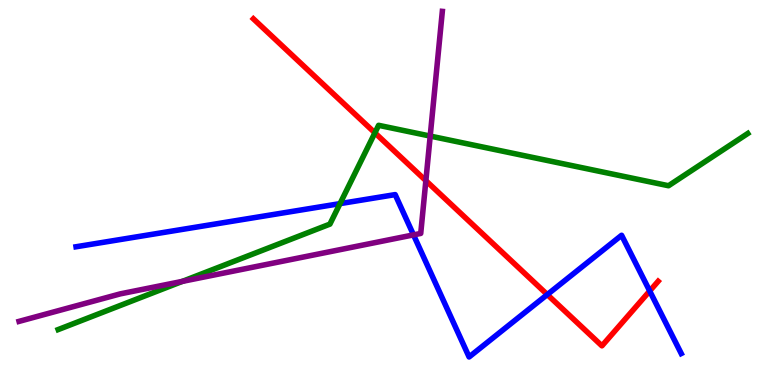[{'lines': ['blue', 'red'], 'intersections': [{'x': 7.06, 'y': 2.35}, {'x': 8.38, 'y': 2.44}]}, {'lines': ['green', 'red'], 'intersections': [{'x': 4.84, 'y': 6.55}]}, {'lines': ['purple', 'red'], 'intersections': [{'x': 5.5, 'y': 5.31}]}, {'lines': ['blue', 'green'], 'intersections': [{'x': 4.39, 'y': 4.71}]}, {'lines': ['blue', 'purple'], 'intersections': [{'x': 5.34, 'y': 3.9}]}, {'lines': ['green', 'purple'], 'intersections': [{'x': 2.35, 'y': 2.69}, {'x': 5.55, 'y': 6.47}]}]